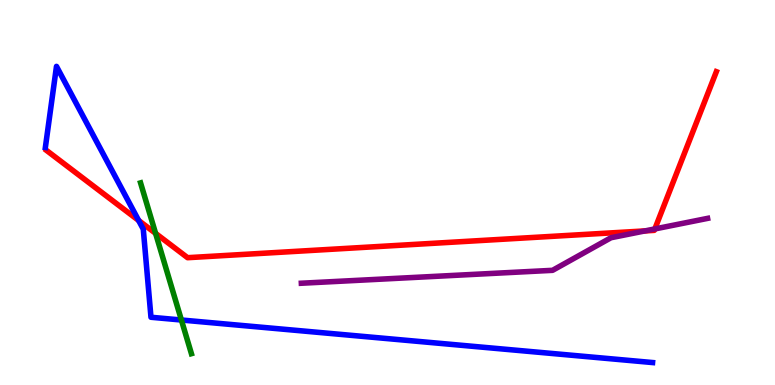[{'lines': ['blue', 'red'], 'intersections': [{'x': 1.79, 'y': 4.27}]}, {'lines': ['green', 'red'], 'intersections': [{'x': 2.01, 'y': 3.94}]}, {'lines': ['purple', 'red'], 'intersections': [{'x': 8.32, 'y': 4.0}, {'x': 8.45, 'y': 4.05}]}, {'lines': ['blue', 'green'], 'intersections': [{'x': 2.34, 'y': 1.69}]}, {'lines': ['blue', 'purple'], 'intersections': []}, {'lines': ['green', 'purple'], 'intersections': []}]